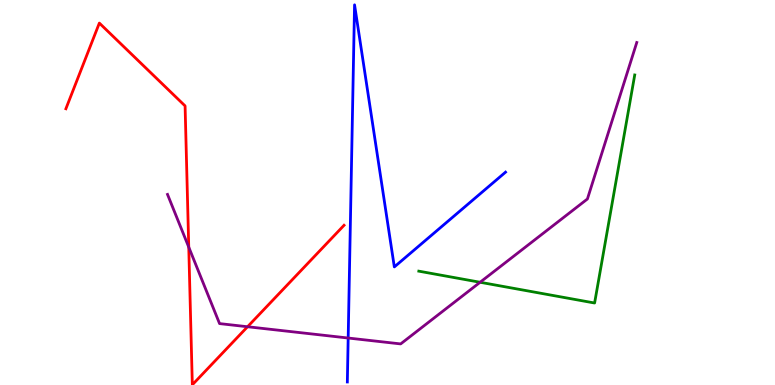[{'lines': ['blue', 'red'], 'intersections': []}, {'lines': ['green', 'red'], 'intersections': []}, {'lines': ['purple', 'red'], 'intersections': [{'x': 2.44, 'y': 3.58}, {'x': 3.19, 'y': 1.51}]}, {'lines': ['blue', 'green'], 'intersections': []}, {'lines': ['blue', 'purple'], 'intersections': [{'x': 4.49, 'y': 1.22}]}, {'lines': ['green', 'purple'], 'intersections': [{'x': 6.19, 'y': 2.67}]}]